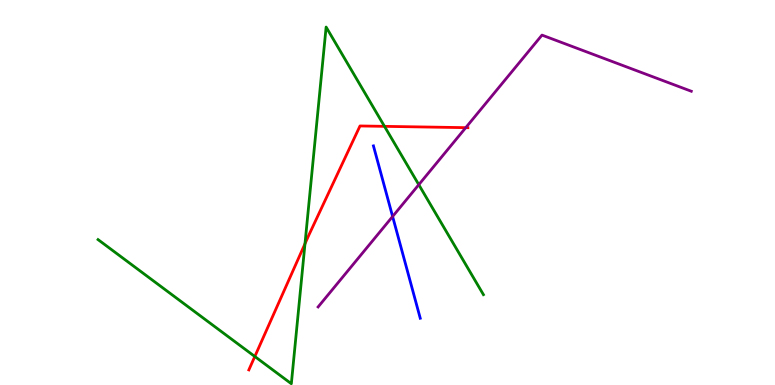[{'lines': ['blue', 'red'], 'intersections': []}, {'lines': ['green', 'red'], 'intersections': [{'x': 3.29, 'y': 0.74}, {'x': 3.94, 'y': 3.67}, {'x': 4.96, 'y': 6.72}]}, {'lines': ['purple', 'red'], 'intersections': [{'x': 6.01, 'y': 6.68}]}, {'lines': ['blue', 'green'], 'intersections': []}, {'lines': ['blue', 'purple'], 'intersections': [{'x': 5.07, 'y': 4.38}]}, {'lines': ['green', 'purple'], 'intersections': [{'x': 5.4, 'y': 5.2}]}]